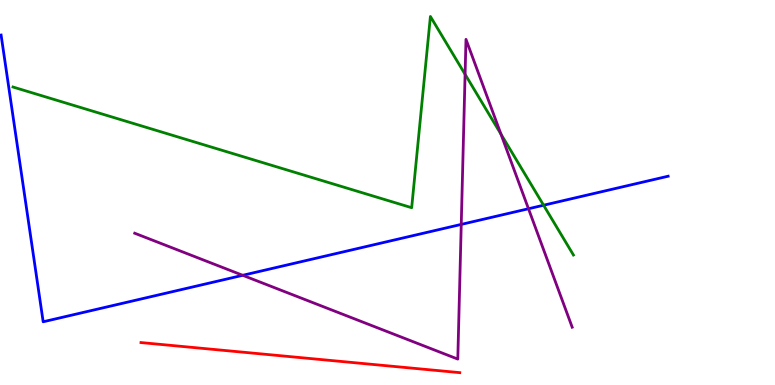[{'lines': ['blue', 'red'], 'intersections': []}, {'lines': ['green', 'red'], 'intersections': []}, {'lines': ['purple', 'red'], 'intersections': []}, {'lines': ['blue', 'green'], 'intersections': [{'x': 7.01, 'y': 4.67}]}, {'lines': ['blue', 'purple'], 'intersections': [{'x': 3.13, 'y': 2.85}, {'x': 5.95, 'y': 4.17}, {'x': 6.82, 'y': 4.58}]}, {'lines': ['green', 'purple'], 'intersections': [{'x': 6.0, 'y': 8.07}, {'x': 6.46, 'y': 6.52}]}]